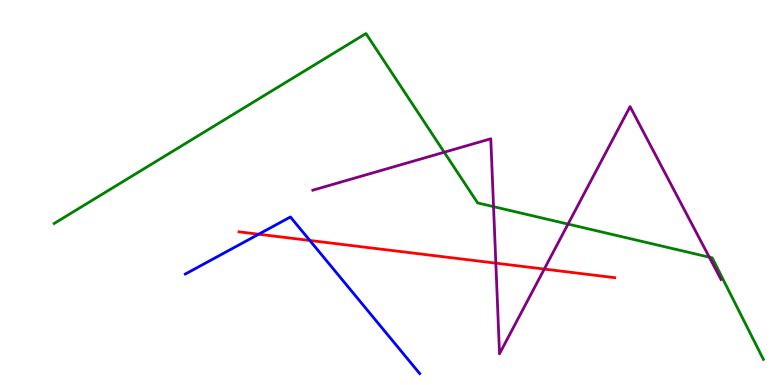[{'lines': ['blue', 'red'], 'intersections': [{'x': 3.34, 'y': 3.92}, {'x': 4.0, 'y': 3.75}]}, {'lines': ['green', 'red'], 'intersections': []}, {'lines': ['purple', 'red'], 'intersections': [{'x': 6.4, 'y': 3.16}, {'x': 7.02, 'y': 3.01}]}, {'lines': ['blue', 'green'], 'intersections': []}, {'lines': ['blue', 'purple'], 'intersections': []}, {'lines': ['green', 'purple'], 'intersections': [{'x': 5.73, 'y': 6.05}, {'x': 6.37, 'y': 4.63}, {'x': 7.33, 'y': 4.18}, {'x': 9.15, 'y': 3.32}]}]